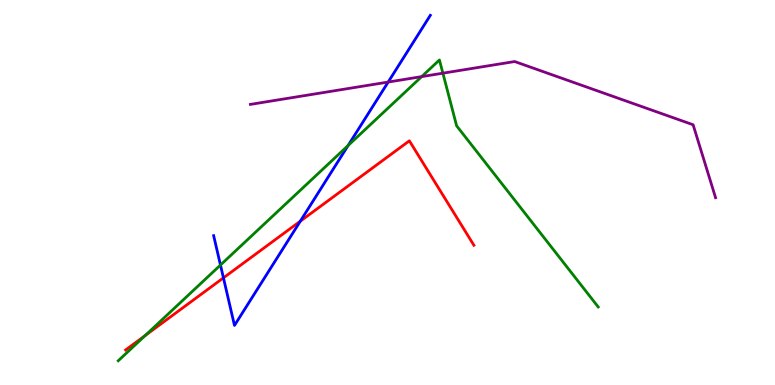[{'lines': ['blue', 'red'], 'intersections': [{'x': 2.88, 'y': 2.78}, {'x': 3.88, 'y': 4.25}]}, {'lines': ['green', 'red'], 'intersections': [{'x': 1.87, 'y': 1.29}]}, {'lines': ['purple', 'red'], 'intersections': []}, {'lines': ['blue', 'green'], 'intersections': [{'x': 2.84, 'y': 3.12}, {'x': 4.49, 'y': 6.22}]}, {'lines': ['blue', 'purple'], 'intersections': [{'x': 5.01, 'y': 7.87}]}, {'lines': ['green', 'purple'], 'intersections': [{'x': 5.44, 'y': 8.01}, {'x': 5.71, 'y': 8.1}]}]